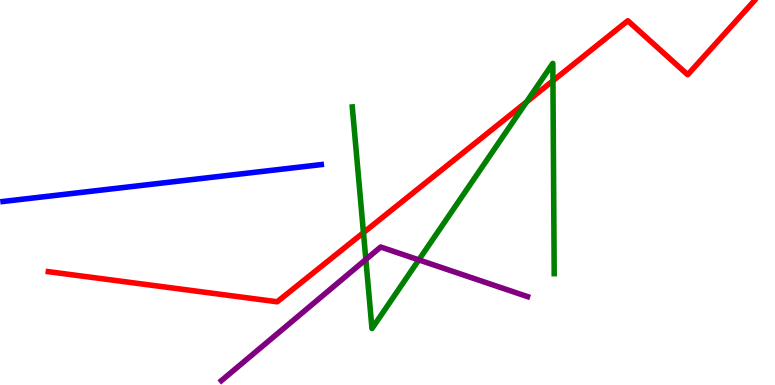[{'lines': ['blue', 'red'], 'intersections': []}, {'lines': ['green', 'red'], 'intersections': [{'x': 4.69, 'y': 3.96}, {'x': 6.79, 'y': 7.35}, {'x': 7.13, 'y': 7.9}]}, {'lines': ['purple', 'red'], 'intersections': []}, {'lines': ['blue', 'green'], 'intersections': []}, {'lines': ['blue', 'purple'], 'intersections': []}, {'lines': ['green', 'purple'], 'intersections': [{'x': 4.72, 'y': 3.26}, {'x': 5.4, 'y': 3.25}]}]